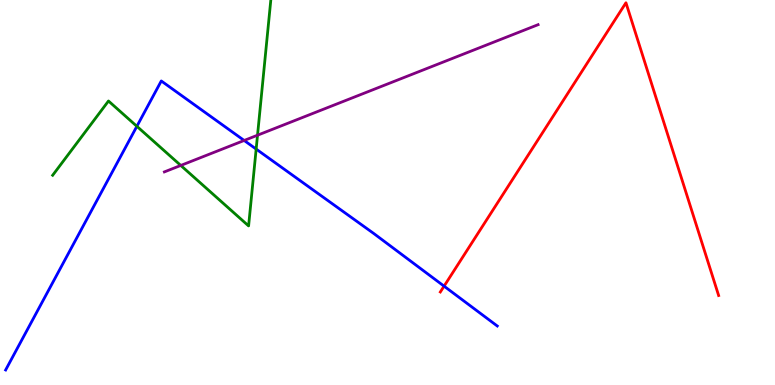[{'lines': ['blue', 'red'], 'intersections': [{'x': 5.73, 'y': 2.57}]}, {'lines': ['green', 'red'], 'intersections': []}, {'lines': ['purple', 'red'], 'intersections': []}, {'lines': ['blue', 'green'], 'intersections': [{'x': 1.77, 'y': 6.72}, {'x': 3.31, 'y': 6.13}]}, {'lines': ['blue', 'purple'], 'intersections': [{'x': 3.15, 'y': 6.35}]}, {'lines': ['green', 'purple'], 'intersections': [{'x': 2.33, 'y': 5.7}, {'x': 3.32, 'y': 6.49}]}]